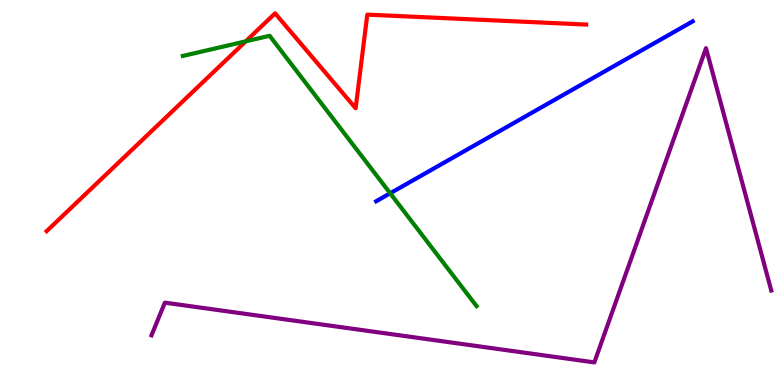[{'lines': ['blue', 'red'], 'intersections': []}, {'lines': ['green', 'red'], 'intersections': [{'x': 3.17, 'y': 8.93}]}, {'lines': ['purple', 'red'], 'intersections': []}, {'lines': ['blue', 'green'], 'intersections': [{'x': 5.03, 'y': 4.98}]}, {'lines': ['blue', 'purple'], 'intersections': []}, {'lines': ['green', 'purple'], 'intersections': []}]